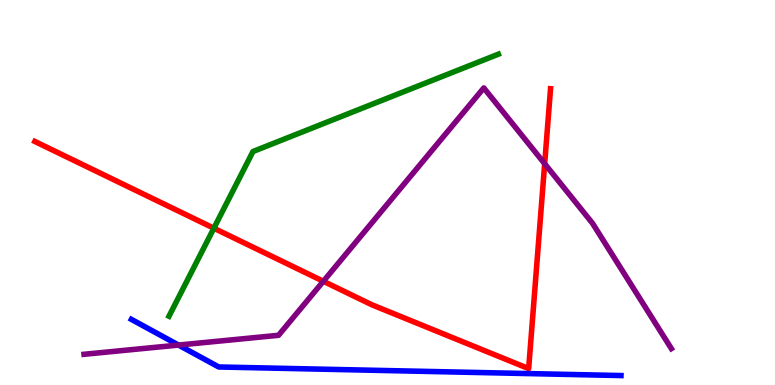[{'lines': ['blue', 'red'], 'intersections': []}, {'lines': ['green', 'red'], 'intersections': [{'x': 2.76, 'y': 4.07}]}, {'lines': ['purple', 'red'], 'intersections': [{'x': 4.17, 'y': 2.69}, {'x': 7.03, 'y': 5.75}]}, {'lines': ['blue', 'green'], 'intersections': []}, {'lines': ['blue', 'purple'], 'intersections': [{'x': 2.3, 'y': 1.04}]}, {'lines': ['green', 'purple'], 'intersections': []}]